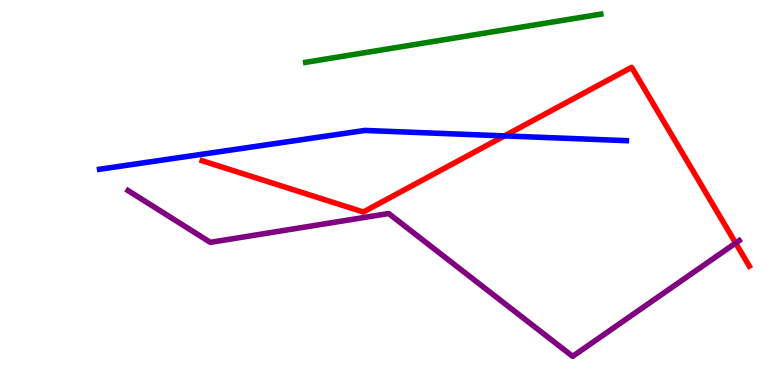[{'lines': ['blue', 'red'], 'intersections': [{'x': 6.51, 'y': 6.47}]}, {'lines': ['green', 'red'], 'intersections': []}, {'lines': ['purple', 'red'], 'intersections': [{'x': 9.49, 'y': 3.69}]}, {'lines': ['blue', 'green'], 'intersections': []}, {'lines': ['blue', 'purple'], 'intersections': []}, {'lines': ['green', 'purple'], 'intersections': []}]